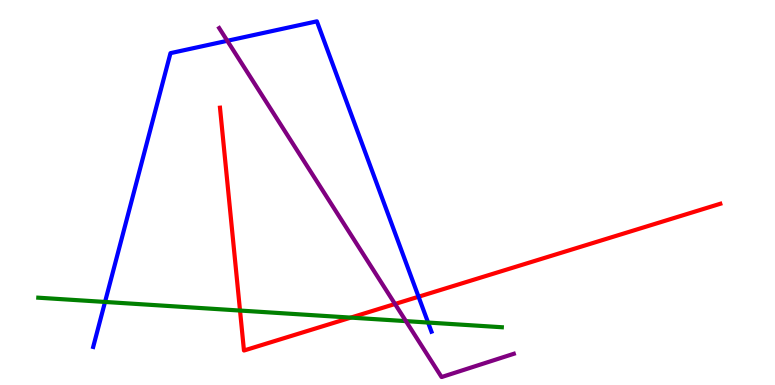[{'lines': ['blue', 'red'], 'intersections': [{'x': 5.4, 'y': 2.29}]}, {'lines': ['green', 'red'], 'intersections': [{'x': 3.1, 'y': 1.93}, {'x': 4.53, 'y': 1.75}]}, {'lines': ['purple', 'red'], 'intersections': [{'x': 5.1, 'y': 2.1}]}, {'lines': ['blue', 'green'], 'intersections': [{'x': 1.36, 'y': 2.16}, {'x': 5.52, 'y': 1.62}]}, {'lines': ['blue', 'purple'], 'intersections': [{'x': 2.93, 'y': 8.94}]}, {'lines': ['green', 'purple'], 'intersections': [{'x': 5.24, 'y': 1.66}]}]